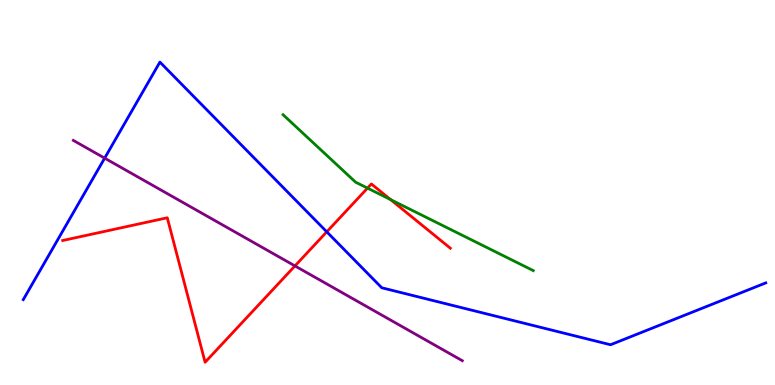[{'lines': ['blue', 'red'], 'intersections': [{'x': 4.22, 'y': 3.98}]}, {'lines': ['green', 'red'], 'intersections': [{'x': 4.74, 'y': 5.11}, {'x': 5.04, 'y': 4.81}]}, {'lines': ['purple', 'red'], 'intersections': [{'x': 3.81, 'y': 3.09}]}, {'lines': ['blue', 'green'], 'intersections': []}, {'lines': ['blue', 'purple'], 'intersections': [{'x': 1.35, 'y': 5.89}]}, {'lines': ['green', 'purple'], 'intersections': []}]